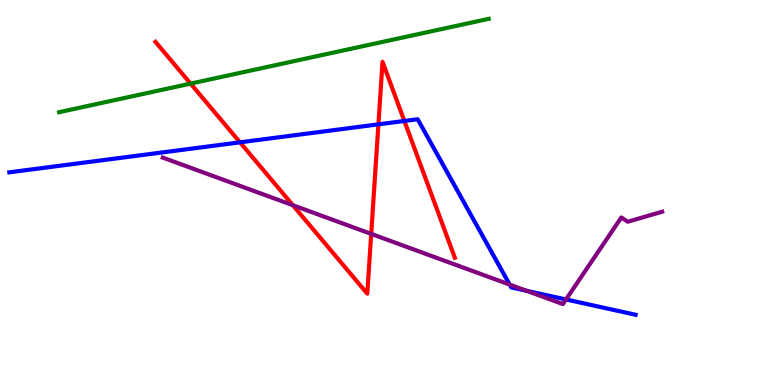[{'lines': ['blue', 'red'], 'intersections': [{'x': 3.1, 'y': 6.3}, {'x': 4.88, 'y': 6.77}, {'x': 5.22, 'y': 6.86}]}, {'lines': ['green', 'red'], 'intersections': [{'x': 2.46, 'y': 7.83}]}, {'lines': ['purple', 'red'], 'intersections': [{'x': 3.78, 'y': 4.67}, {'x': 4.79, 'y': 3.92}]}, {'lines': ['blue', 'green'], 'intersections': []}, {'lines': ['blue', 'purple'], 'intersections': [{'x': 6.58, 'y': 2.61}, {'x': 6.8, 'y': 2.45}, {'x': 7.3, 'y': 2.22}]}, {'lines': ['green', 'purple'], 'intersections': []}]